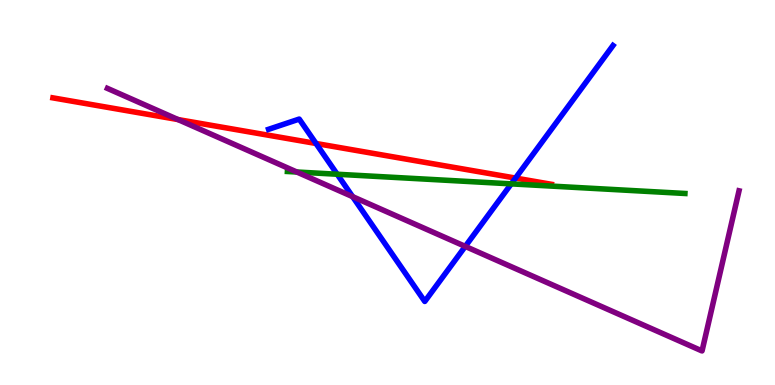[{'lines': ['blue', 'red'], 'intersections': [{'x': 4.08, 'y': 6.27}, {'x': 6.65, 'y': 5.37}]}, {'lines': ['green', 'red'], 'intersections': []}, {'lines': ['purple', 'red'], 'intersections': [{'x': 2.3, 'y': 6.89}]}, {'lines': ['blue', 'green'], 'intersections': [{'x': 4.35, 'y': 5.47}, {'x': 6.6, 'y': 5.22}]}, {'lines': ['blue', 'purple'], 'intersections': [{'x': 4.55, 'y': 4.89}, {'x': 6.0, 'y': 3.6}]}, {'lines': ['green', 'purple'], 'intersections': [{'x': 3.83, 'y': 5.53}]}]